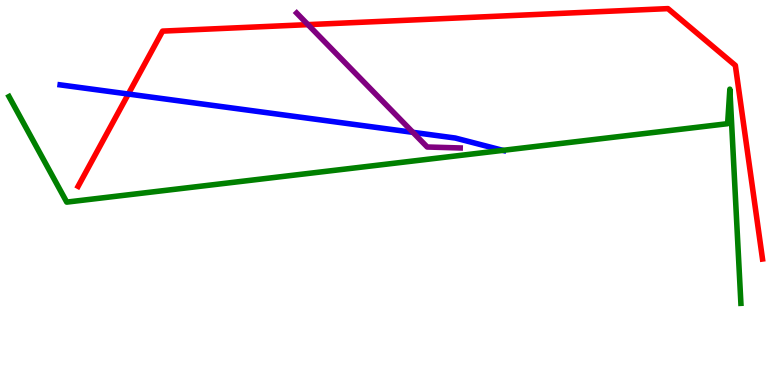[{'lines': ['blue', 'red'], 'intersections': [{'x': 1.66, 'y': 7.56}]}, {'lines': ['green', 'red'], 'intersections': []}, {'lines': ['purple', 'red'], 'intersections': [{'x': 3.97, 'y': 9.36}]}, {'lines': ['blue', 'green'], 'intersections': [{'x': 6.49, 'y': 6.09}]}, {'lines': ['blue', 'purple'], 'intersections': [{'x': 5.33, 'y': 6.56}]}, {'lines': ['green', 'purple'], 'intersections': []}]